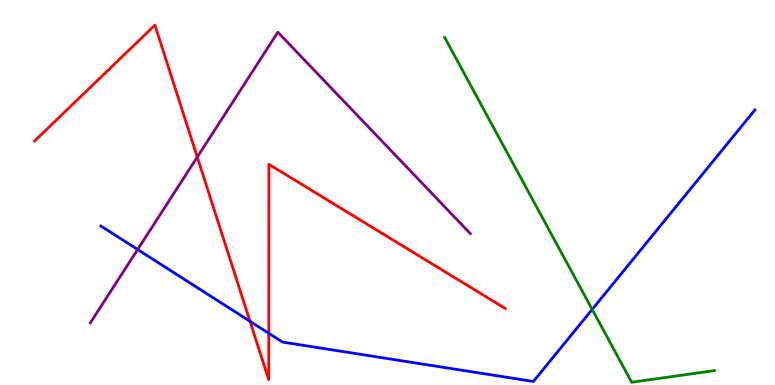[{'lines': ['blue', 'red'], 'intersections': [{'x': 3.23, 'y': 1.65}, {'x': 3.47, 'y': 1.34}]}, {'lines': ['green', 'red'], 'intersections': []}, {'lines': ['purple', 'red'], 'intersections': [{'x': 2.55, 'y': 5.92}]}, {'lines': ['blue', 'green'], 'intersections': [{'x': 7.64, 'y': 1.96}]}, {'lines': ['blue', 'purple'], 'intersections': [{'x': 1.78, 'y': 3.52}]}, {'lines': ['green', 'purple'], 'intersections': []}]